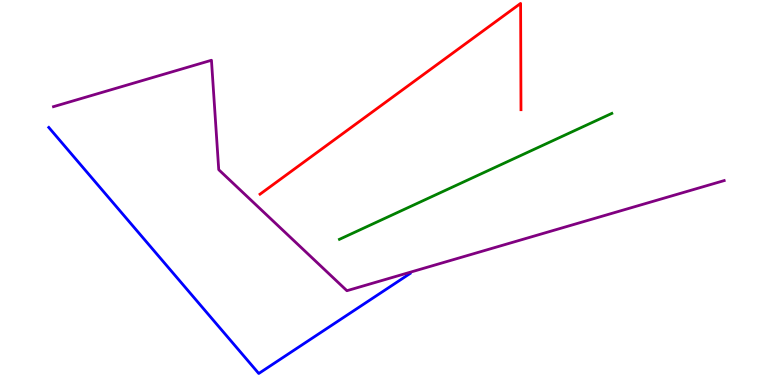[{'lines': ['blue', 'red'], 'intersections': []}, {'lines': ['green', 'red'], 'intersections': []}, {'lines': ['purple', 'red'], 'intersections': []}, {'lines': ['blue', 'green'], 'intersections': []}, {'lines': ['blue', 'purple'], 'intersections': []}, {'lines': ['green', 'purple'], 'intersections': []}]